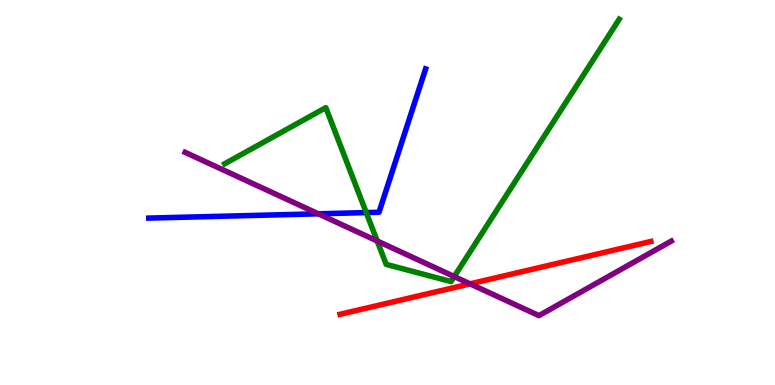[{'lines': ['blue', 'red'], 'intersections': []}, {'lines': ['green', 'red'], 'intersections': []}, {'lines': ['purple', 'red'], 'intersections': [{'x': 6.07, 'y': 2.63}]}, {'lines': ['blue', 'green'], 'intersections': [{'x': 4.73, 'y': 4.48}]}, {'lines': ['blue', 'purple'], 'intersections': [{'x': 4.11, 'y': 4.45}]}, {'lines': ['green', 'purple'], 'intersections': [{'x': 4.87, 'y': 3.74}, {'x': 5.86, 'y': 2.82}]}]